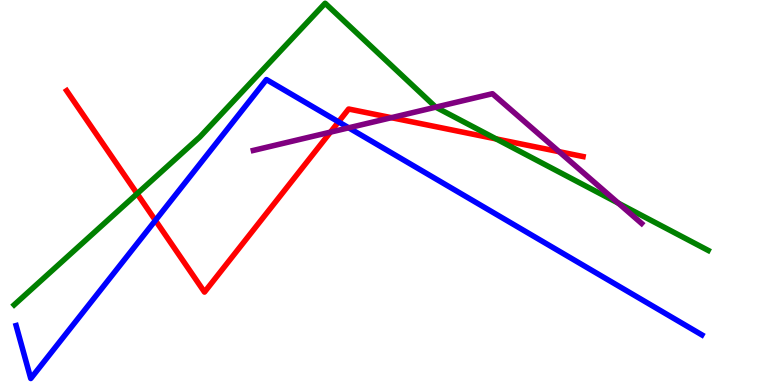[{'lines': ['blue', 'red'], 'intersections': [{'x': 2.01, 'y': 4.28}, {'x': 4.37, 'y': 6.84}]}, {'lines': ['green', 'red'], 'intersections': [{'x': 1.77, 'y': 4.97}, {'x': 6.4, 'y': 6.39}]}, {'lines': ['purple', 'red'], 'intersections': [{'x': 4.26, 'y': 6.57}, {'x': 5.05, 'y': 6.94}, {'x': 7.21, 'y': 6.06}]}, {'lines': ['blue', 'green'], 'intersections': []}, {'lines': ['blue', 'purple'], 'intersections': [{'x': 4.5, 'y': 6.68}]}, {'lines': ['green', 'purple'], 'intersections': [{'x': 5.62, 'y': 7.22}, {'x': 7.98, 'y': 4.72}]}]